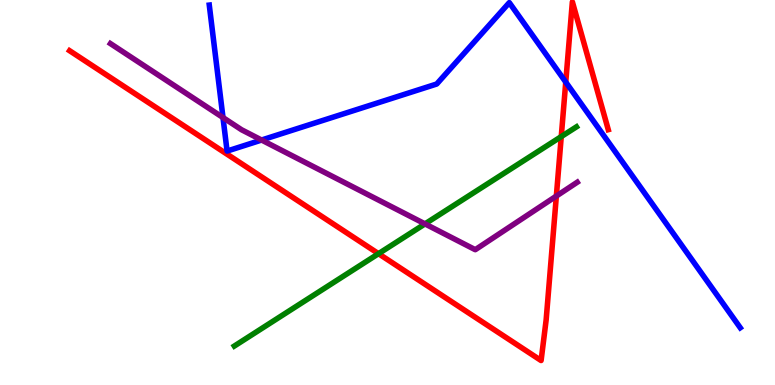[{'lines': ['blue', 'red'], 'intersections': [{'x': 7.3, 'y': 7.87}]}, {'lines': ['green', 'red'], 'intersections': [{'x': 4.88, 'y': 3.41}, {'x': 7.24, 'y': 6.45}]}, {'lines': ['purple', 'red'], 'intersections': [{'x': 7.18, 'y': 4.91}]}, {'lines': ['blue', 'green'], 'intersections': []}, {'lines': ['blue', 'purple'], 'intersections': [{'x': 2.88, 'y': 6.95}, {'x': 3.38, 'y': 6.36}]}, {'lines': ['green', 'purple'], 'intersections': [{'x': 5.48, 'y': 4.18}]}]